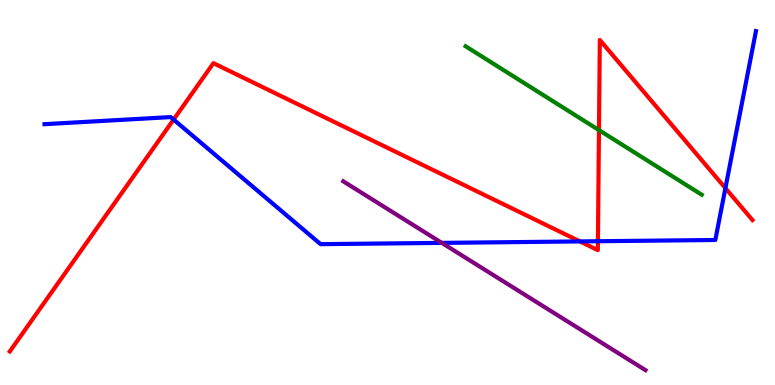[{'lines': ['blue', 'red'], 'intersections': [{'x': 2.24, 'y': 6.89}, {'x': 7.48, 'y': 3.73}, {'x': 7.72, 'y': 3.73}, {'x': 9.36, 'y': 5.11}]}, {'lines': ['green', 'red'], 'intersections': [{'x': 7.73, 'y': 6.62}]}, {'lines': ['purple', 'red'], 'intersections': []}, {'lines': ['blue', 'green'], 'intersections': []}, {'lines': ['blue', 'purple'], 'intersections': [{'x': 5.7, 'y': 3.69}]}, {'lines': ['green', 'purple'], 'intersections': []}]